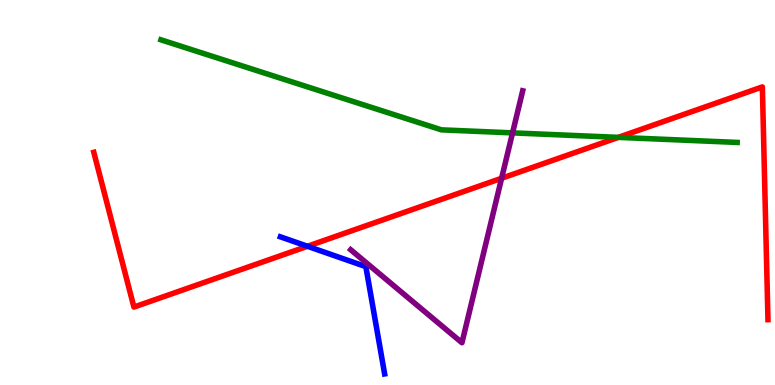[{'lines': ['blue', 'red'], 'intersections': [{'x': 3.97, 'y': 3.6}]}, {'lines': ['green', 'red'], 'intersections': [{'x': 7.98, 'y': 6.43}]}, {'lines': ['purple', 'red'], 'intersections': [{'x': 6.47, 'y': 5.37}]}, {'lines': ['blue', 'green'], 'intersections': []}, {'lines': ['blue', 'purple'], 'intersections': []}, {'lines': ['green', 'purple'], 'intersections': [{'x': 6.61, 'y': 6.55}]}]